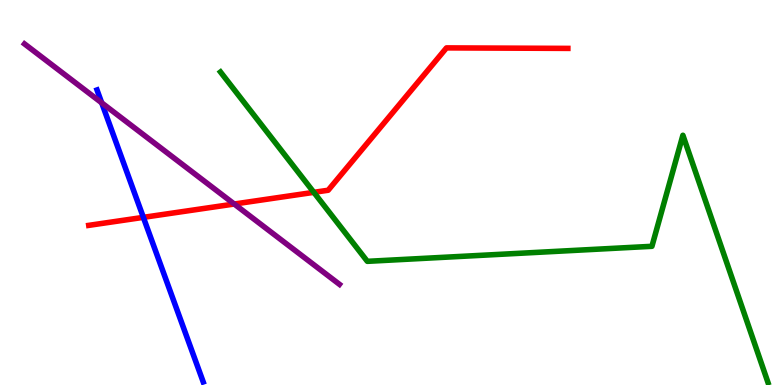[{'lines': ['blue', 'red'], 'intersections': [{'x': 1.85, 'y': 4.35}]}, {'lines': ['green', 'red'], 'intersections': [{'x': 4.05, 'y': 5.0}]}, {'lines': ['purple', 'red'], 'intersections': [{'x': 3.02, 'y': 4.7}]}, {'lines': ['blue', 'green'], 'intersections': []}, {'lines': ['blue', 'purple'], 'intersections': [{'x': 1.31, 'y': 7.33}]}, {'lines': ['green', 'purple'], 'intersections': []}]